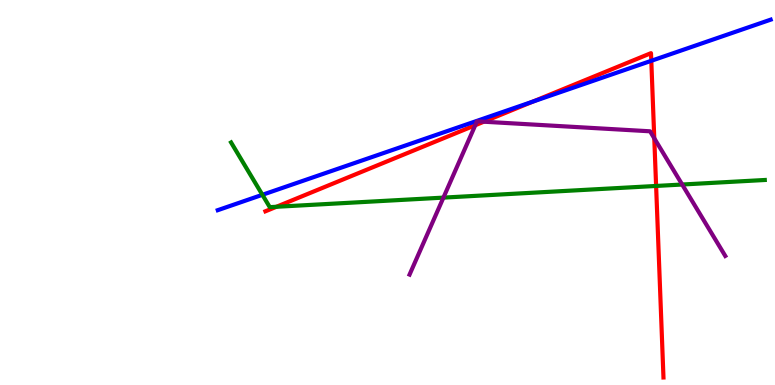[{'lines': ['blue', 'red'], 'intersections': [{'x': 6.88, 'y': 7.36}, {'x': 8.4, 'y': 8.42}]}, {'lines': ['green', 'red'], 'intersections': [{'x': 3.57, 'y': 4.63}, {'x': 8.47, 'y': 5.17}]}, {'lines': ['purple', 'red'], 'intersections': [{'x': 6.13, 'y': 6.75}, {'x': 6.24, 'y': 6.84}, {'x': 8.44, 'y': 6.41}]}, {'lines': ['blue', 'green'], 'intersections': [{'x': 3.39, 'y': 4.94}]}, {'lines': ['blue', 'purple'], 'intersections': []}, {'lines': ['green', 'purple'], 'intersections': [{'x': 5.72, 'y': 4.87}, {'x': 8.8, 'y': 5.21}]}]